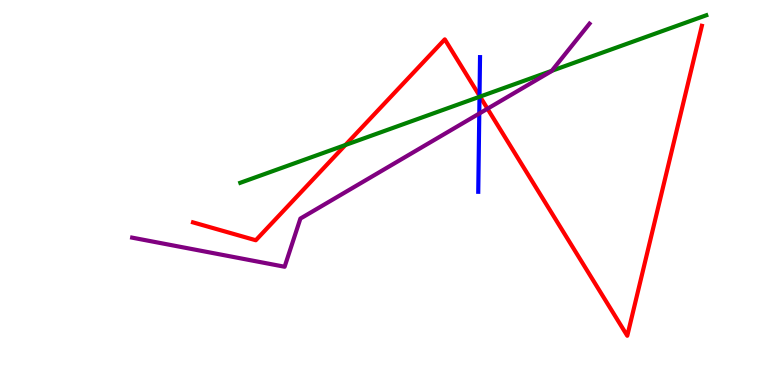[{'lines': ['blue', 'red'], 'intersections': [{'x': 6.19, 'y': 7.51}]}, {'lines': ['green', 'red'], 'intersections': [{'x': 4.46, 'y': 6.23}, {'x': 6.19, 'y': 7.49}]}, {'lines': ['purple', 'red'], 'intersections': [{'x': 6.29, 'y': 7.18}]}, {'lines': ['blue', 'green'], 'intersections': [{'x': 6.19, 'y': 7.49}]}, {'lines': ['blue', 'purple'], 'intersections': [{'x': 6.18, 'y': 7.05}]}, {'lines': ['green', 'purple'], 'intersections': [{'x': 7.12, 'y': 8.16}]}]